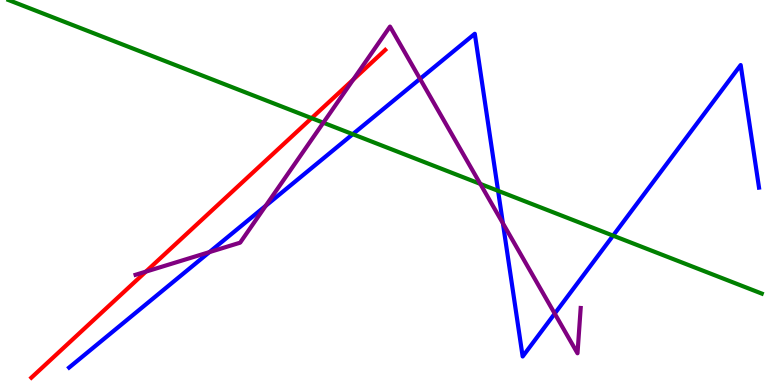[{'lines': ['blue', 'red'], 'intersections': []}, {'lines': ['green', 'red'], 'intersections': [{'x': 4.02, 'y': 6.93}]}, {'lines': ['purple', 'red'], 'intersections': [{'x': 1.88, 'y': 2.94}, {'x': 4.56, 'y': 7.93}]}, {'lines': ['blue', 'green'], 'intersections': [{'x': 4.55, 'y': 6.51}, {'x': 6.43, 'y': 5.04}, {'x': 7.91, 'y': 3.88}]}, {'lines': ['blue', 'purple'], 'intersections': [{'x': 2.7, 'y': 3.45}, {'x': 3.43, 'y': 4.65}, {'x': 5.42, 'y': 7.95}, {'x': 6.49, 'y': 4.2}, {'x': 7.16, 'y': 1.85}]}, {'lines': ['green', 'purple'], 'intersections': [{'x': 4.17, 'y': 6.81}, {'x': 6.2, 'y': 5.22}]}]